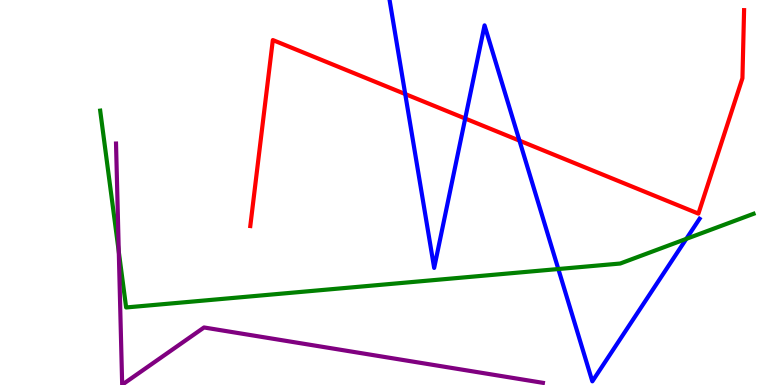[{'lines': ['blue', 'red'], 'intersections': [{'x': 5.23, 'y': 7.56}, {'x': 6.0, 'y': 6.92}, {'x': 6.7, 'y': 6.35}]}, {'lines': ['green', 'red'], 'intersections': []}, {'lines': ['purple', 'red'], 'intersections': []}, {'lines': ['blue', 'green'], 'intersections': [{'x': 7.2, 'y': 3.01}, {'x': 8.86, 'y': 3.8}]}, {'lines': ['blue', 'purple'], 'intersections': []}, {'lines': ['green', 'purple'], 'intersections': [{'x': 1.53, 'y': 3.46}]}]